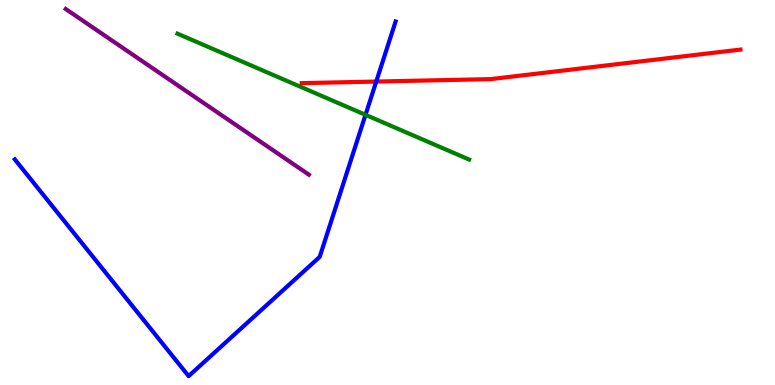[{'lines': ['blue', 'red'], 'intersections': [{'x': 4.85, 'y': 7.88}]}, {'lines': ['green', 'red'], 'intersections': []}, {'lines': ['purple', 'red'], 'intersections': []}, {'lines': ['blue', 'green'], 'intersections': [{'x': 4.72, 'y': 7.02}]}, {'lines': ['blue', 'purple'], 'intersections': []}, {'lines': ['green', 'purple'], 'intersections': []}]